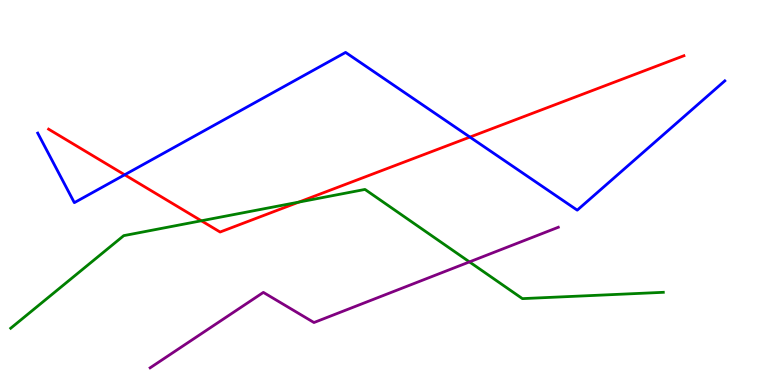[{'lines': ['blue', 'red'], 'intersections': [{'x': 1.61, 'y': 5.46}, {'x': 6.06, 'y': 6.44}]}, {'lines': ['green', 'red'], 'intersections': [{'x': 2.6, 'y': 4.27}, {'x': 3.86, 'y': 4.75}]}, {'lines': ['purple', 'red'], 'intersections': []}, {'lines': ['blue', 'green'], 'intersections': []}, {'lines': ['blue', 'purple'], 'intersections': []}, {'lines': ['green', 'purple'], 'intersections': [{'x': 6.06, 'y': 3.2}]}]